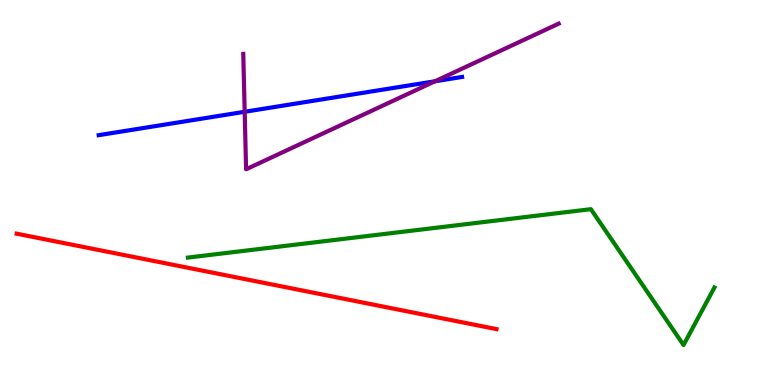[{'lines': ['blue', 'red'], 'intersections': []}, {'lines': ['green', 'red'], 'intersections': []}, {'lines': ['purple', 'red'], 'intersections': []}, {'lines': ['blue', 'green'], 'intersections': []}, {'lines': ['blue', 'purple'], 'intersections': [{'x': 3.16, 'y': 7.1}, {'x': 5.61, 'y': 7.89}]}, {'lines': ['green', 'purple'], 'intersections': []}]